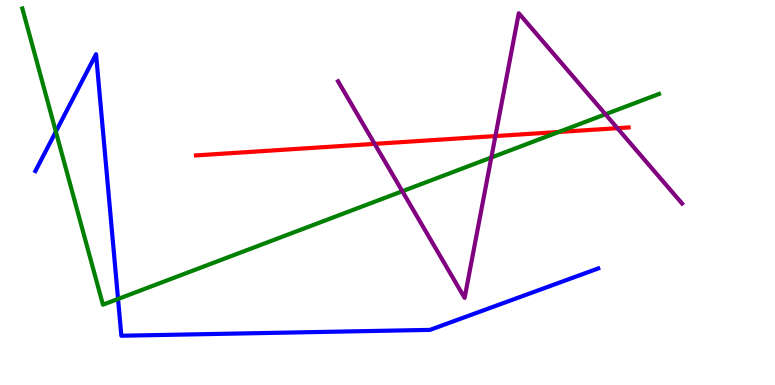[{'lines': ['blue', 'red'], 'intersections': []}, {'lines': ['green', 'red'], 'intersections': [{'x': 7.21, 'y': 6.57}]}, {'lines': ['purple', 'red'], 'intersections': [{'x': 4.83, 'y': 6.26}, {'x': 6.39, 'y': 6.47}, {'x': 7.97, 'y': 6.67}]}, {'lines': ['blue', 'green'], 'intersections': [{'x': 0.721, 'y': 6.58}, {'x': 1.52, 'y': 2.23}]}, {'lines': ['blue', 'purple'], 'intersections': []}, {'lines': ['green', 'purple'], 'intersections': [{'x': 5.19, 'y': 5.03}, {'x': 6.34, 'y': 5.91}, {'x': 7.81, 'y': 7.03}]}]